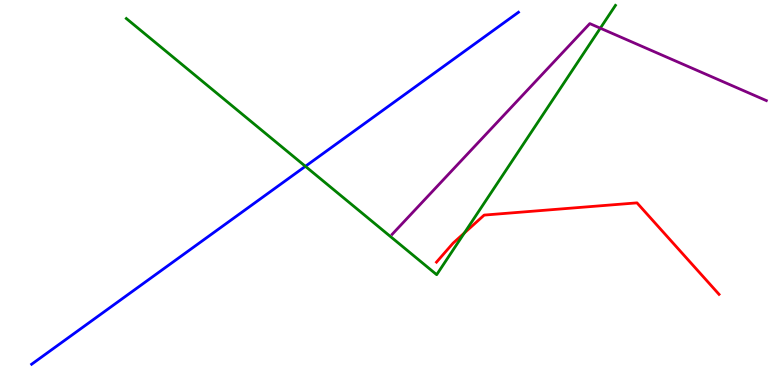[{'lines': ['blue', 'red'], 'intersections': []}, {'lines': ['green', 'red'], 'intersections': [{'x': 5.99, 'y': 3.95}]}, {'lines': ['purple', 'red'], 'intersections': []}, {'lines': ['blue', 'green'], 'intersections': [{'x': 3.94, 'y': 5.68}]}, {'lines': ['blue', 'purple'], 'intersections': []}, {'lines': ['green', 'purple'], 'intersections': [{'x': 7.75, 'y': 9.27}]}]